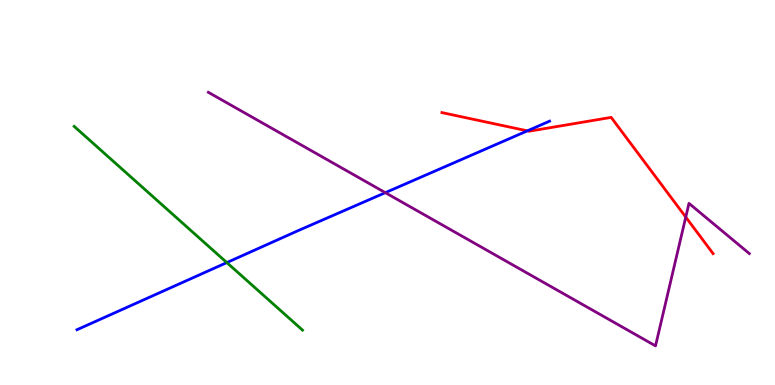[{'lines': ['blue', 'red'], 'intersections': [{'x': 6.8, 'y': 6.6}]}, {'lines': ['green', 'red'], 'intersections': []}, {'lines': ['purple', 'red'], 'intersections': [{'x': 8.85, 'y': 4.36}]}, {'lines': ['blue', 'green'], 'intersections': [{'x': 2.93, 'y': 3.18}]}, {'lines': ['blue', 'purple'], 'intersections': [{'x': 4.97, 'y': 5.0}]}, {'lines': ['green', 'purple'], 'intersections': []}]